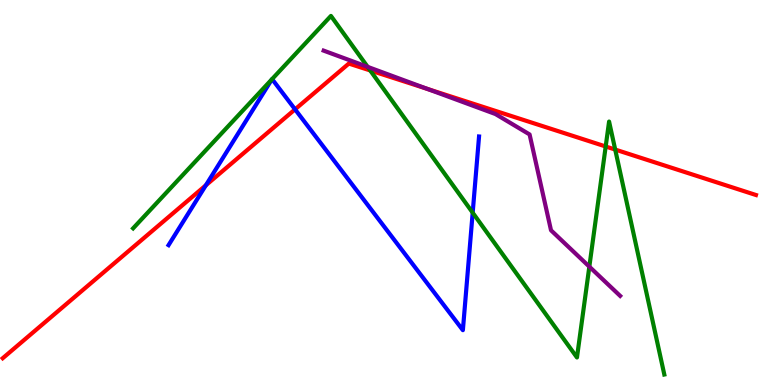[{'lines': ['blue', 'red'], 'intersections': [{'x': 2.66, 'y': 5.19}, {'x': 3.81, 'y': 7.16}]}, {'lines': ['green', 'red'], 'intersections': [{'x': 4.78, 'y': 8.17}, {'x': 7.82, 'y': 6.2}, {'x': 7.94, 'y': 6.12}]}, {'lines': ['purple', 'red'], 'intersections': [{'x': 5.52, 'y': 7.69}]}, {'lines': ['blue', 'green'], 'intersections': [{'x': 3.51, 'y': 7.94}, {'x': 3.51, 'y': 7.95}, {'x': 6.1, 'y': 4.48}]}, {'lines': ['blue', 'purple'], 'intersections': []}, {'lines': ['green', 'purple'], 'intersections': [{'x': 4.74, 'y': 8.26}, {'x': 7.6, 'y': 3.07}]}]